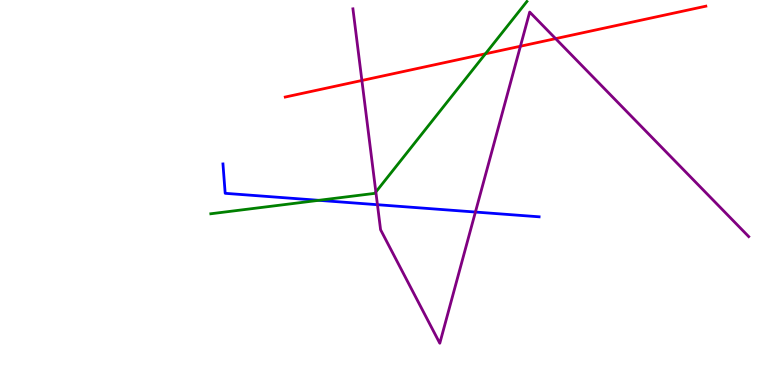[{'lines': ['blue', 'red'], 'intersections': []}, {'lines': ['green', 'red'], 'intersections': [{'x': 6.26, 'y': 8.6}]}, {'lines': ['purple', 'red'], 'intersections': [{'x': 4.67, 'y': 7.91}, {'x': 6.72, 'y': 8.8}, {'x': 7.17, 'y': 9.0}]}, {'lines': ['blue', 'green'], 'intersections': [{'x': 4.11, 'y': 4.8}]}, {'lines': ['blue', 'purple'], 'intersections': [{'x': 4.87, 'y': 4.68}, {'x': 6.13, 'y': 4.49}]}, {'lines': ['green', 'purple'], 'intersections': [{'x': 4.85, 'y': 5.01}]}]